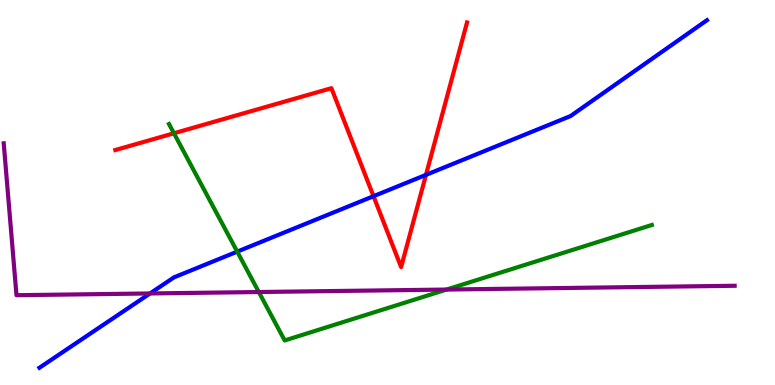[{'lines': ['blue', 'red'], 'intersections': [{'x': 4.82, 'y': 4.9}, {'x': 5.5, 'y': 5.46}]}, {'lines': ['green', 'red'], 'intersections': [{'x': 2.24, 'y': 6.54}]}, {'lines': ['purple', 'red'], 'intersections': []}, {'lines': ['blue', 'green'], 'intersections': [{'x': 3.06, 'y': 3.46}]}, {'lines': ['blue', 'purple'], 'intersections': [{'x': 1.94, 'y': 2.38}]}, {'lines': ['green', 'purple'], 'intersections': [{'x': 3.34, 'y': 2.41}, {'x': 5.76, 'y': 2.48}]}]